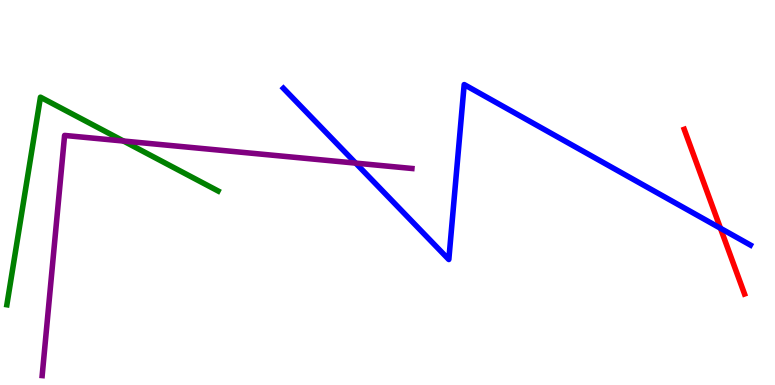[{'lines': ['blue', 'red'], 'intersections': [{'x': 9.3, 'y': 4.07}]}, {'lines': ['green', 'red'], 'intersections': []}, {'lines': ['purple', 'red'], 'intersections': []}, {'lines': ['blue', 'green'], 'intersections': []}, {'lines': ['blue', 'purple'], 'intersections': [{'x': 4.59, 'y': 5.76}]}, {'lines': ['green', 'purple'], 'intersections': [{'x': 1.59, 'y': 6.34}]}]